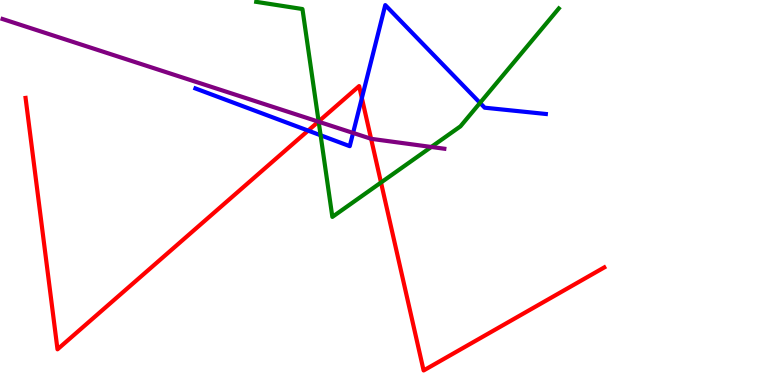[{'lines': ['blue', 'red'], 'intersections': [{'x': 3.98, 'y': 6.61}, {'x': 4.67, 'y': 7.45}]}, {'lines': ['green', 'red'], 'intersections': [{'x': 4.11, 'y': 6.85}, {'x': 4.92, 'y': 5.26}]}, {'lines': ['purple', 'red'], 'intersections': [{'x': 4.11, 'y': 6.84}, {'x': 4.79, 'y': 6.4}]}, {'lines': ['blue', 'green'], 'intersections': [{'x': 4.14, 'y': 6.49}, {'x': 6.19, 'y': 7.33}]}, {'lines': ['blue', 'purple'], 'intersections': [{'x': 4.56, 'y': 6.55}]}, {'lines': ['green', 'purple'], 'intersections': [{'x': 4.11, 'y': 6.84}, {'x': 5.56, 'y': 6.18}]}]